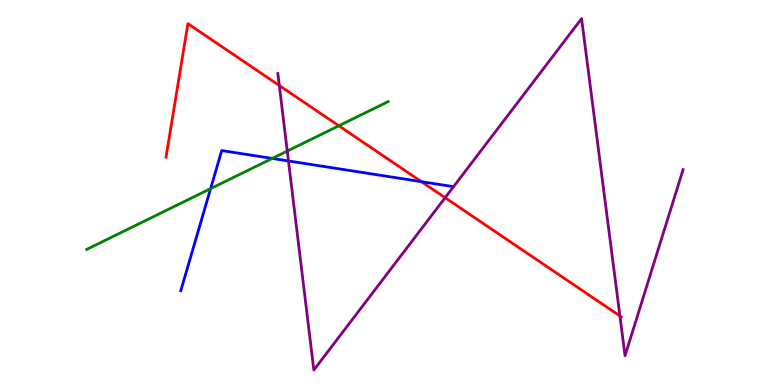[{'lines': ['blue', 'red'], 'intersections': [{'x': 5.44, 'y': 5.28}]}, {'lines': ['green', 'red'], 'intersections': [{'x': 4.37, 'y': 6.73}]}, {'lines': ['purple', 'red'], 'intersections': [{'x': 3.6, 'y': 7.78}, {'x': 5.74, 'y': 4.86}, {'x': 8.0, 'y': 1.79}]}, {'lines': ['blue', 'green'], 'intersections': [{'x': 2.72, 'y': 5.1}, {'x': 3.51, 'y': 5.88}]}, {'lines': ['blue', 'purple'], 'intersections': [{'x': 3.72, 'y': 5.82}]}, {'lines': ['green', 'purple'], 'intersections': [{'x': 3.71, 'y': 6.08}]}]